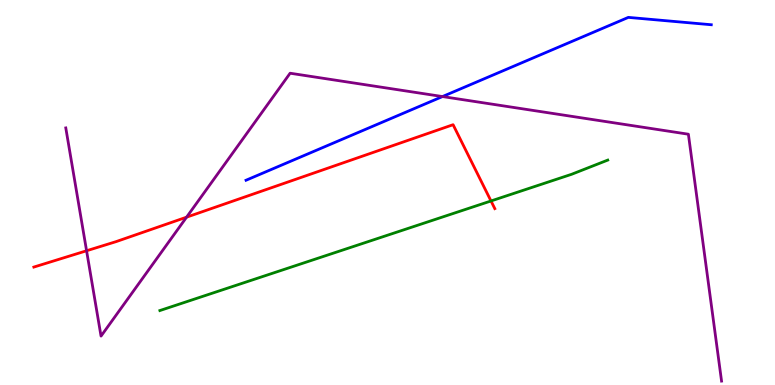[{'lines': ['blue', 'red'], 'intersections': []}, {'lines': ['green', 'red'], 'intersections': [{'x': 6.34, 'y': 4.78}]}, {'lines': ['purple', 'red'], 'intersections': [{'x': 1.12, 'y': 3.49}, {'x': 2.41, 'y': 4.36}]}, {'lines': ['blue', 'green'], 'intersections': []}, {'lines': ['blue', 'purple'], 'intersections': [{'x': 5.71, 'y': 7.49}]}, {'lines': ['green', 'purple'], 'intersections': []}]